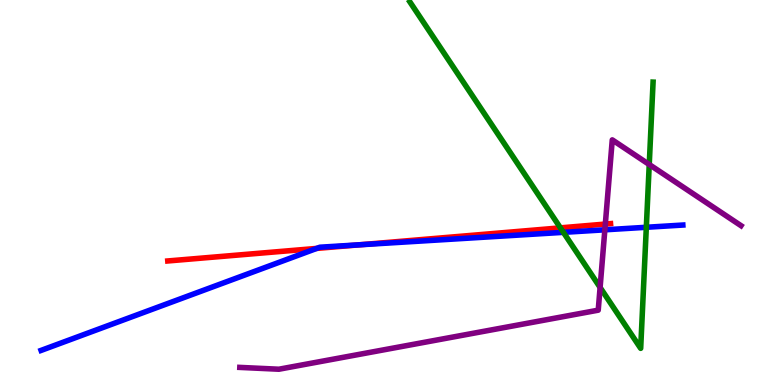[{'lines': ['blue', 'red'], 'intersections': [{'x': 4.09, 'y': 3.55}, {'x': 4.64, 'y': 3.64}]}, {'lines': ['green', 'red'], 'intersections': [{'x': 7.23, 'y': 4.08}]}, {'lines': ['purple', 'red'], 'intersections': [{'x': 7.81, 'y': 4.18}]}, {'lines': ['blue', 'green'], 'intersections': [{'x': 7.27, 'y': 3.97}, {'x': 8.34, 'y': 4.1}]}, {'lines': ['blue', 'purple'], 'intersections': [{'x': 7.8, 'y': 4.03}]}, {'lines': ['green', 'purple'], 'intersections': [{'x': 7.74, 'y': 2.53}, {'x': 8.38, 'y': 5.73}]}]